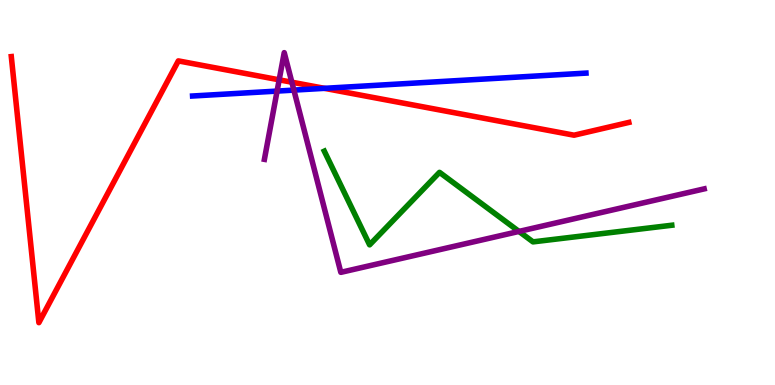[{'lines': ['blue', 'red'], 'intersections': [{'x': 4.19, 'y': 7.71}]}, {'lines': ['green', 'red'], 'intersections': []}, {'lines': ['purple', 'red'], 'intersections': [{'x': 3.6, 'y': 7.93}, {'x': 3.77, 'y': 7.86}]}, {'lines': ['blue', 'green'], 'intersections': []}, {'lines': ['blue', 'purple'], 'intersections': [{'x': 3.58, 'y': 7.63}, {'x': 3.79, 'y': 7.66}]}, {'lines': ['green', 'purple'], 'intersections': [{'x': 6.7, 'y': 3.99}]}]